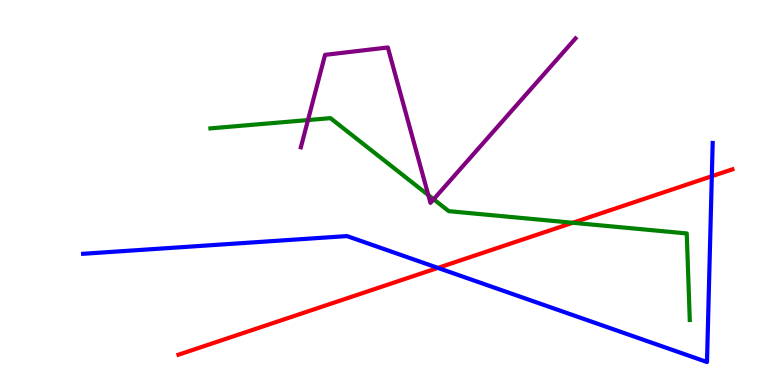[{'lines': ['blue', 'red'], 'intersections': [{'x': 5.65, 'y': 3.04}, {'x': 9.18, 'y': 5.42}]}, {'lines': ['green', 'red'], 'intersections': [{'x': 7.39, 'y': 4.21}]}, {'lines': ['purple', 'red'], 'intersections': []}, {'lines': ['blue', 'green'], 'intersections': []}, {'lines': ['blue', 'purple'], 'intersections': []}, {'lines': ['green', 'purple'], 'intersections': [{'x': 3.97, 'y': 6.88}, {'x': 5.53, 'y': 4.93}, {'x': 5.6, 'y': 4.82}]}]